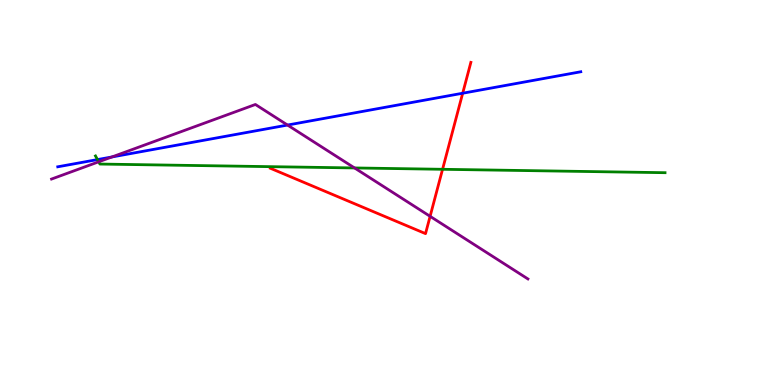[{'lines': ['blue', 'red'], 'intersections': [{'x': 5.97, 'y': 7.58}]}, {'lines': ['green', 'red'], 'intersections': [{'x': 5.71, 'y': 5.6}]}, {'lines': ['purple', 'red'], 'intersections': [{'x': 5.55, 'y': 4.38}]}, {'lines': ['blue', 'green'], 'intersections': [{'x': 1.26, 'y': 5.85}]}, {'lines': ['blue', 'purple'], 'intersections': [{'x': 1.44, 'y': 5.92}, {'x': 3.71, 'y': 6.75}]}, {'lines': ['green', 'purple'], 'intersections': [{'x': 1.27, 'y': 5.8}, {'x': 4.57, 'y': 5.64}]}]